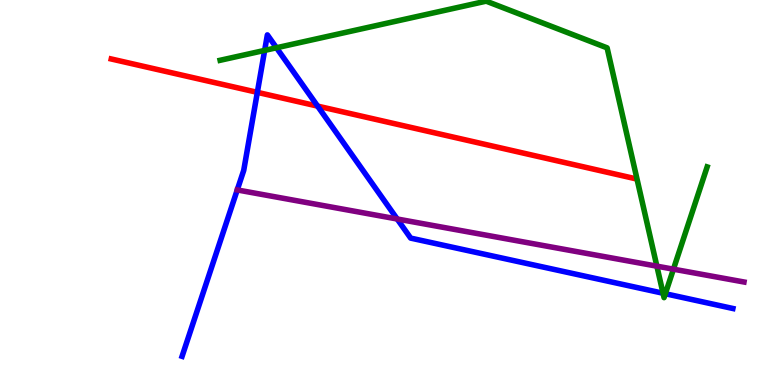[{'lines': ['blue', 'red'], 'intersections': [{'x': 3.32, 'y': 7.6}, {'x': 4.1, 'y': 7.24}]}, {'lines': ['green', 'red'], 'intersections': []}, {'lines': ['purple', 'red'], 'intersections': []}, {'lines': ['blue', 'green'], 'intersections': [{'x': 3.41, 'y': 8.69}, {'x': 3.57, 'y': 8.76}, {'x': 8.56, 'y': 2.38}, {'x': 8.59, 'y': 2.37}]}, {'lines': ['blue', 'purple'], 'intersections': [{'x': 5.13, 'y': 4.31}]}, {'lines': ['green', 'purple'], 'intersections': [{'x': 8.48, 'y': 3.09}, {'x': 8.69, 'y': 3.01}]}]